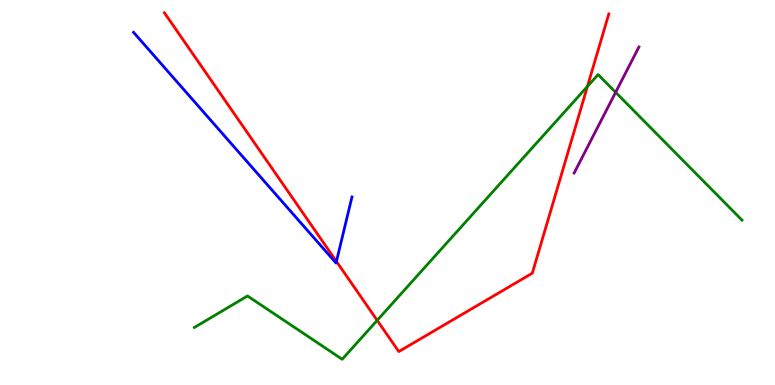[{'lines': ['blue', 'red'], 'intersections': [{'x': 4.34, 'y': 3.21}]}, {'lines': ['green', 'red'], 'intersections': [{'x': 4.87, 'y': 1.68}, {'x': 7.58, 'y': 7.75}]}, {'lines': ['purple', 'red'], 'intersections': []}, {'lines': ['blue', 'green'], 'intersections': []}, {'lines': ['blue', 'purple'], 'intersections': []}, {'lines': ['green', 'purple'], 'intersections': [{'x': 7.94, 'y': 7.6}]}]